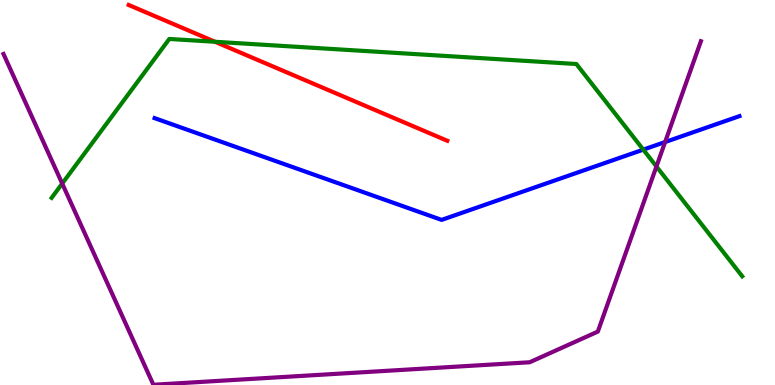[{'lines': ['blue', 'red'], 'intersections': []}, {'lines': ['green', 'red'], 'intersections': [{'x': 2.77, 'y': 8.92}]}, {'lines': ['purple', 'red'], 'intersections': []}, {'lines': ['blue', 'green'], 'intersections': [{'x': 8.3, 'y': 6.11}]}, {'lines': ['blue', 'purple'], 'intersections': [{'x': 8.58, 'y': 6.31}]}, {'lines': ['green', 'purple'], 'intersections': [{'x': 0.803, 'y': 5.23}, {'x': 8.47, 'y': 5.68}]}]